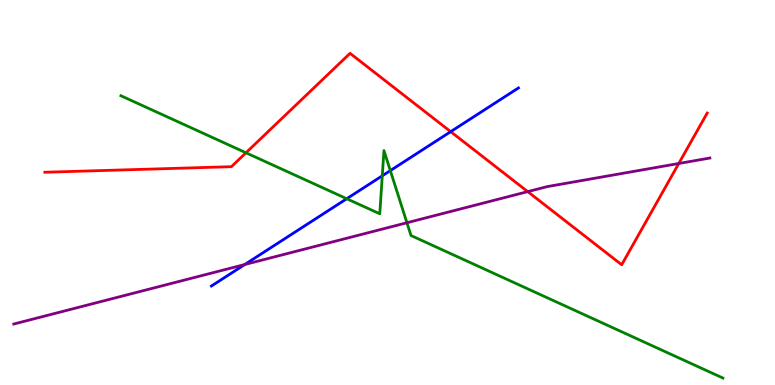[{'lines': ['blue', 'red'], 'intersections': [{'x': 5.82, 'y': 6.58}]}, {'lines': ['green', 'red'], 'intersections': [{'x': 3.17, 'y': 6.03}]}, {'lines': ['purple', 'red'], 'intersections': [{'x': 6.81, 'y': 5.02}, {'x': 8.76, 'y': 5.75}]}, {'lines': ['blue', 'green'], 'intersections': [{'x': 4.47, 'y': 4.84}, {'x': 4.93, 'y': 5.43}, {'x': 5.04, 'y': 5.57}]}, {'lines': ['blue', 'purple'], 'intersections': [{'x': 3.16, 'y': 3.13}]}, {'lines': ['green', 'purple'], 'intersections': [{'x': 5.25, 'y': 4.21}]}]